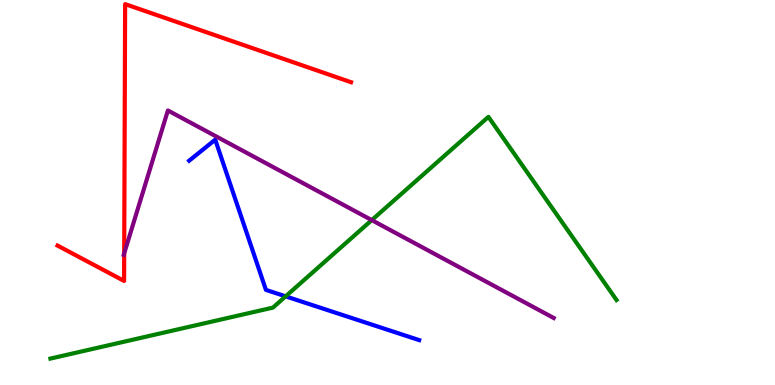[{'lines': ['blue', 'red'], 'intersections': []}, {'lines': ['green', 'red'], 'intersections': []}, {'lines': ['purple', 'red'], 'intersections': [{'x': 1.6, 'y': 3.42}]}, {'lines': ['blue', 'green'], 'intersections': [{'x': 3.69, 'y': 2.3}]}, {'lines': ['blue', 'purple'], 'intersections': []}, {'lines': ['green', 'purple'], 'intersections': [{'x': 4.8, 'y': 4.28}]}]